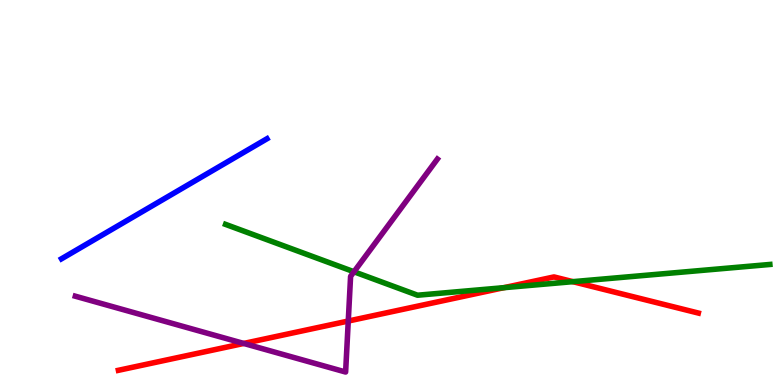[{'lines': ['blue', 'red'], 'intersections': []}, {'lines': ['green', 'red'], 'intersections': [{'x': 6.5, 'y': 2.53}, {'x': 7.39, 'y': 2.68}]}, {'lines': ['purple', 'red'], 'intersections': [{'x': 3.14, 'y': 1.08}, {'x': 4.49, 'y': 1.66}]}, {'lines': ['blue', 'green'], 'intersections': []}, {'lines': ['blue', 'purple'], 'intersections': []}, {'lines': ['green', 'purple'], 'intersections': [{'x': 4.57, 'y': 2.94}]}]